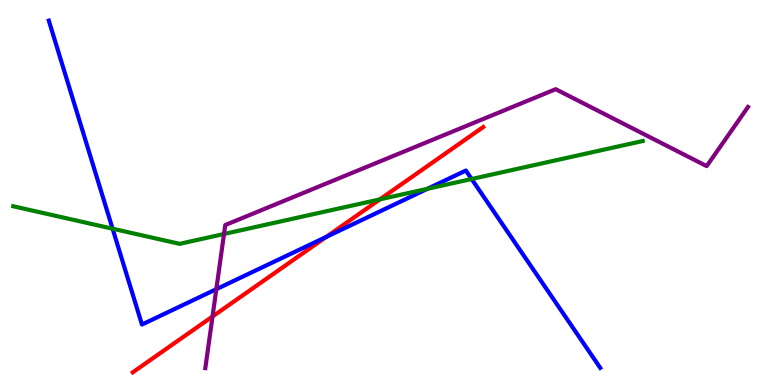[{'lines': ['blue', 'red'], 'intersections': [{'x': 4.21, 'y': 3.85}]}, {'lines': ['green', 'red'], 'intersections': [{'x': 4.9, 'y': 4.82}]}, {'lines': ['purple', 'red'], 'intersections': [{'x': 2.74, 'y': 1.78}]}, {'lines': ['blue', 'green'], 'intersections': [{'x': 1.45, 'y': 4.06}, {'x': 5.52, 'y': 5.1}, {'x': 6.09, 'y': 5.35}]}, {'lines': ['blue', 'purple'], 'intersections': [{'x': 2.79, 'y': 2.49}]}, {'lines': ['green', 'purple'], 'intersections': [{'x': 2.89, 'y': 3.92}]}]